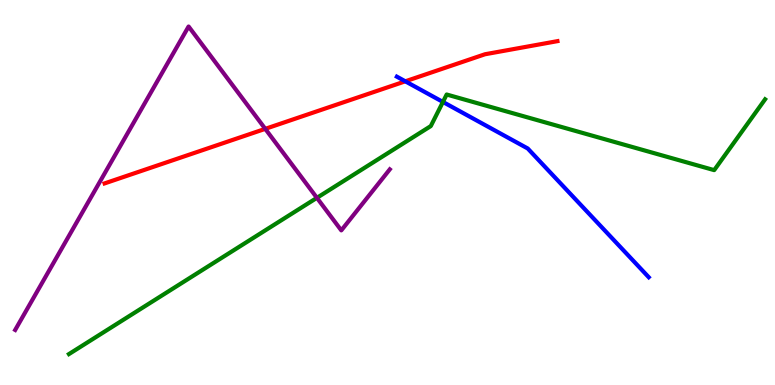[{'lines': ['blue', 'red'], 'intersections': [{'x': 5.23, 'y': 7.89}]}, {'lines': ['green', 'red'], 'intersections': []}, {'lines': ['purple', 'red'], 'intersections': [{'x': 3.42, 'y': 6.65}]}, {'lines': ['blue', 'green'], 'intersections': [{'x': 5.72, 'y': 7.35}]}, {'lines': ['blue', 'purple'], 'intersections': []}, {'lines': ['green', 'purple'], 'intersections': [{'x': 4.09, 'y': 4.86}]}]